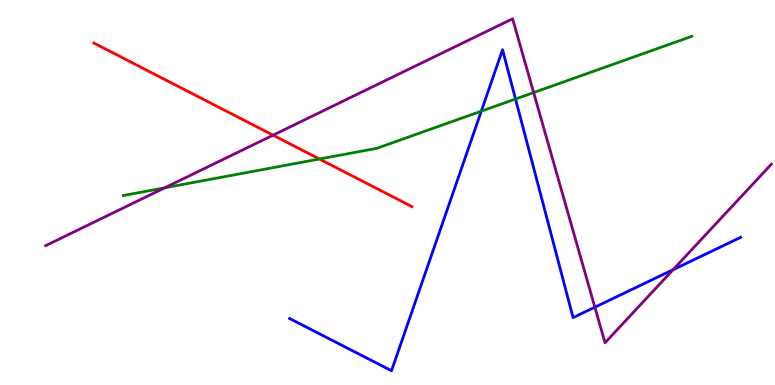[{'lines': ['blue', 'red'], 'intersections': []}, {'lines': ['green', 'red'], 'intersections': [{'x': 4.12, 'y': 5.87}]}, {'lines': ['purple', 'red'], 'intersections': [{'x': 3.52, 'y': 6.49}]}, {'lines': ['blue', 'green'], 'intersections': [{'x': 6.21, 'y': 7.11}, {'x': 6.65, 'y': 7.43}]}, {'lines': ['blue', 'purple'], 'intersections': [{'x': 7.68, 'y': 2.02}, {'x': 8.68, 'y': 2.99}]}, {'lines': ['green', 'purple'], 'intersections': [{'x': 2.13, 'y': 5.12}, {'x': 6.89, 'y': 7.6}]}]